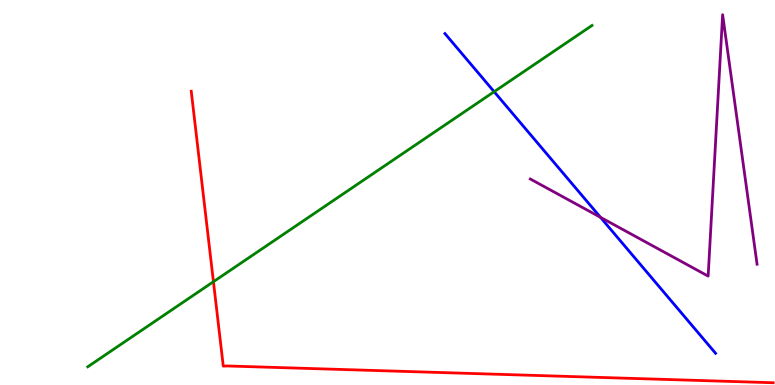[{'lines': ['blue', 'red'], 'intersections': []}, {'lines': ['green', 'red'], 'intersections': [{'x': 2.75, 'y': 2.68}]}, {'lines': ['purple', 'red'], 'intersections': []}, {'lines': ['blue', 'green'], 'intersections': [{'x': 6.38, 'y': 7.62}]}, {'lines': ['blue', 'purple'], 'intersections': [{'x': 7.75, 'y': 4.36}]}, {'lines': ['green', 'purple'], 'intersections': []}]